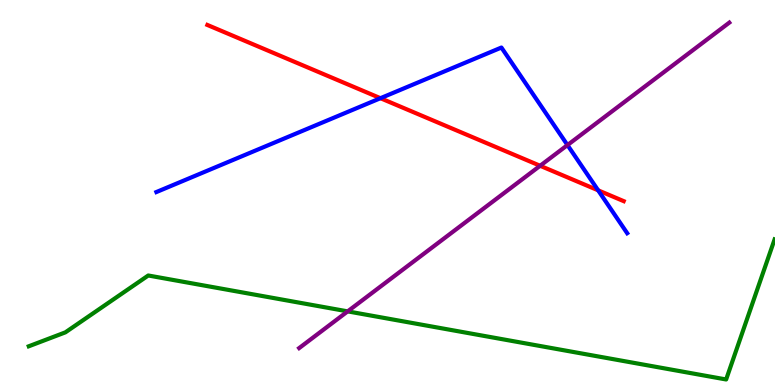[{'lines': ['blue', 'red'], 'intersections': [{'x': 4.91, 'y': 7.45}, {'x': 7.72, 'y': 5.06}]}, {'lines': ['green', 'red'], 'intersections': []}, {'lines': ['purple', 'red'], 'intersections': [{'x': 6.97, 'y': 5.69}]}, {'lines': ['blue', 'green'], 'intersections': []}, {'lines': ['blue', 'purple'], 'intersections': [{'x': 7.32, 'y': 6.23}]}, {'lines': ['green', 'purple'], 'intersections': [{'x': 4.49, 'y': 1.91}]}]